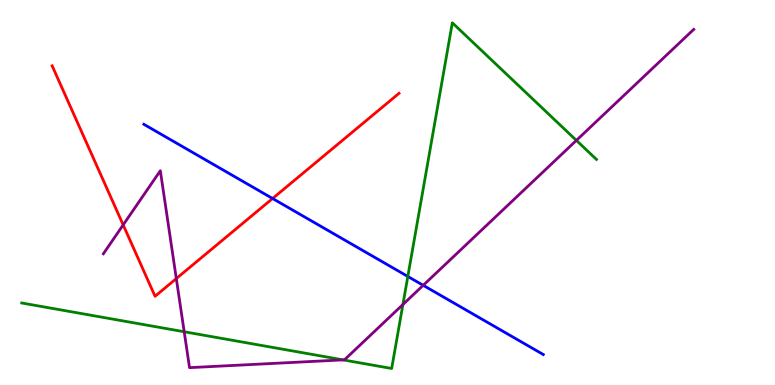[{'lines': ['blue', 'red'], 'intersections': [{'x': 3.52, 'y': 4.84}]}, {'lines': ['green', 'red'], 'intersections': []}, {'lines': ['purple', 'red'], 'intersections': [{'x': 1.59, 'y': 4.16}, {'x': 2.28, 'y': 2.76}]}, {'lines': ['blue', 'green'], 'intersections': [{'x': 5.26, 'y': 2.82}]}, {'lines': ['blue', 'purple'], 'intersections': [{'x': 5.46, 'y': 2.59}]}, {'lines': ['green', 'purple'], 'intersections': [{'x': 2.38, 'y': 1.38}, {'x': 4.43, 'y': 0.652}, {'x': 5.2, 'y': 2.09}, {'x': 7.44, 'y': 6.35}]}]